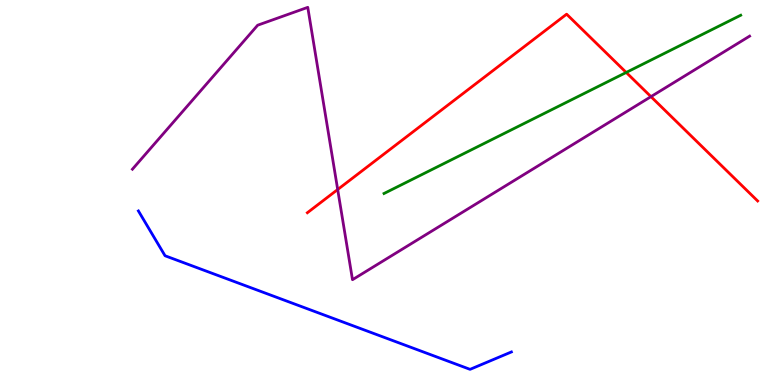[{'lines': ['blue', 'red'], 'intersections': []}, {'lines': ['green', 'red'], 'intersections': [{'x': 8.08, 'y': 8.12}]}, {'lines': ['purple', 'red'], 'intersections': [{'x': 4.36, 'y': 5.08}, {'x': 8.4, 'y': 7.49}]}, {'lines': ['blue', 'green'], 'intersections': []}, {'lines': ['blue', 'purple'], 'intersections': []}, {'lines': ['green', 'purple'], 'intersections': []}]